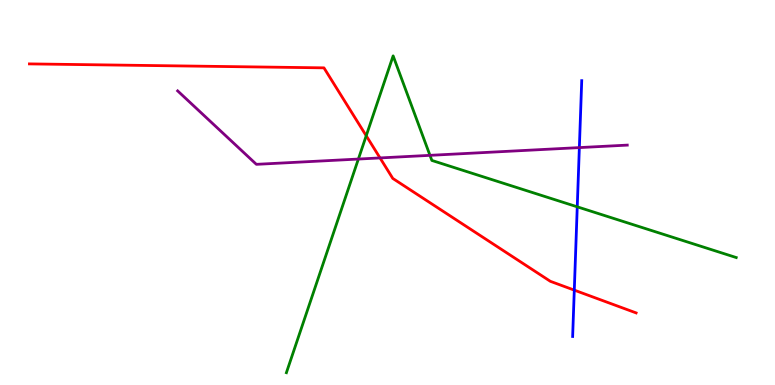[{'lines': ['blue', 'red'], 'intersections': [{'x': 7.41, 'y': 2.46}]}, {'lines': ['green', 'red'], 'intersections': [{'x': 4.73, 'y': 6.47}]}, {'lines': ['purple', 'red'], 'intersections': [{'x': 4.9, 'y': 5.9}]}, {'lines': ['blue', 'green'], 'intersections': [{'x': 7.45, 'y': 4.63}]}, {'lines': ['blue', 'purple'], 'intersections': [{'x': 7.48, 'y': 6.17}]}, {'lines': ['green', 'purple'], 'intersections': [{'x': 4.62, 'y': 5.87}, {'x': 5.55, 'y': 5.97}]}]